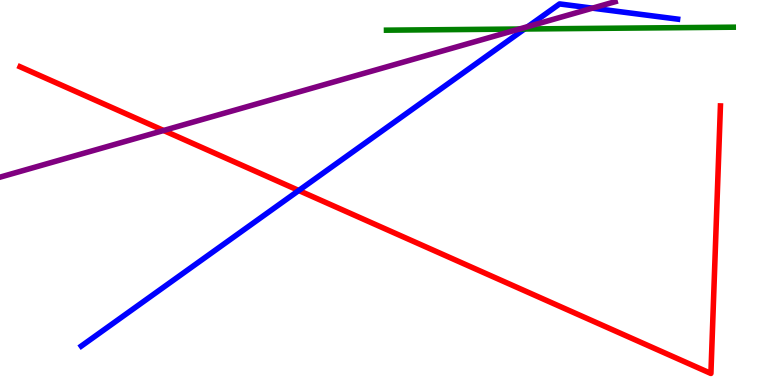[{'lines': ['blue', 'red'], 'intersections': [{'x': 3.86, 'y': 5.05}]}, {'lines': ['green', 'red'], 'intersections': []}, {'lines': ['purple', 'red'], 'intersections': [{'x': 2.11, 'y': 6.61}]}, {'lines': ['blue', 'green'], 'intersections': [{'x': 6.77, 'y': 9.25}]}, {'lines': ['blue', 'purple'], 'intersections': [{'x': 6.81, 'y': 9.31}, {'x': 7.64, 'y': 9.79}]}, {'lines': ['green', 'purple'], 'intersections': [{'x': 6.7, 'y': 9.25}]}]